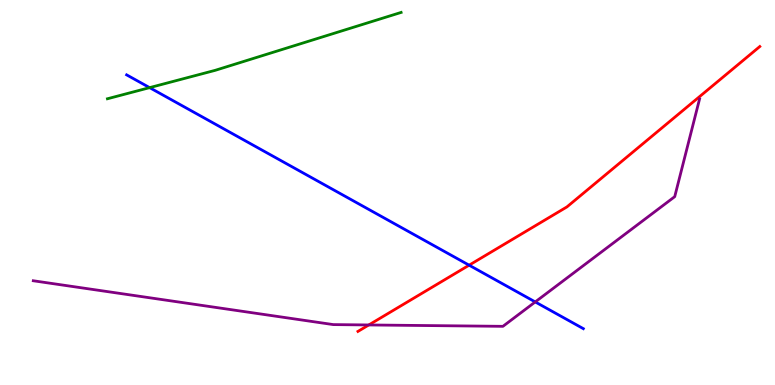[{'lines': ['blue', 'red'], 'intersections': [{'x': 6.05, 'y': 3.11}]}, {'lines': ['green', 'red'], 'intersections': []}, {'lines': ['purple', 'red'], 'intersections': [{'x': 4.76, 'y': 1.56}]}, {'lines': ['blue', 'green'], 'intersections': [{'x': 1.93, 'y': 7.72}]}, {'lines': ['blue', 'purple'], 'intersections': [{'x': 6.91, 'y': 2.16}]}, {'lines': ['green', 'purple'], 'intersections': []}]